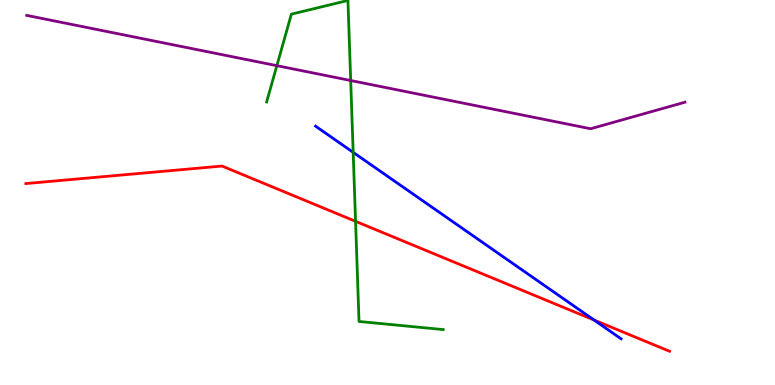[{'lines': ['blue', 'red'], 'intersections': [{'x': 7.67, 'y': 1.69}]}, {'lines': ['green', 'red'], 'intersections': [{'x': 4.59, 'y': 4.25}]}, {'lines': ['purple', 'red'], 'intersections': []}, {'lines': ['blue', 'green'], 'intersections': [{'x': 4.56, 'y': 6.04}]}, {'lines': ['blue', 'purple'], 'intersections': []}, {'lines': ['green', 'purple'], 'intersections': [{'x': 3.57, 'y': 8.29}, {'x': 4.53, 'y': 7.91}]}]